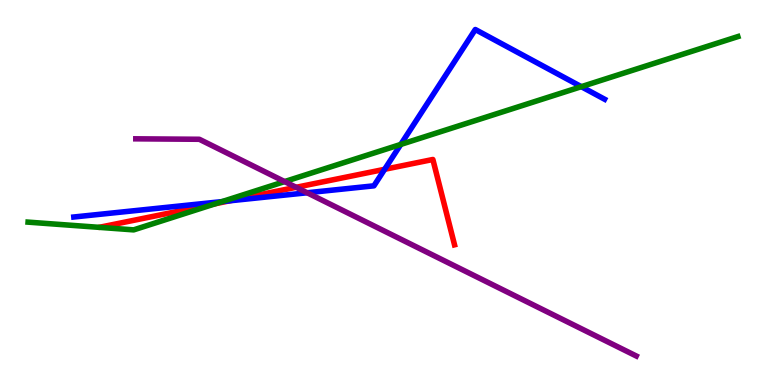[{'lines': ['blue', 'red'], 'intersections': [{'x': 2.96, 'y': 4.78}, {'x': 4.96, 'y': 5.6}]}, {'lines': ['green', 'red'], 'intersections': [{'x': 2.78, 'y': 4.71}]}, {'lines': ['purple', 'red'], 'intersections': [{'x': 3.82, 'y': 5.14}]}, {'lines': ['blue', 'green'], 'intersections': [{'x': 2.86, 'y': 4.76}, {'x': 5.17, 'y': 6.25}, {'x': 7.5, 'y': 7.75}]}, {'lines': ['blue', 'purple'], 'intersections': [{'x': 3.96, 'y': 4.99}]}, {'lines': ['green', 'purple'], 'intersections': [{'x': 3.67, 'y': 5.28}]}]